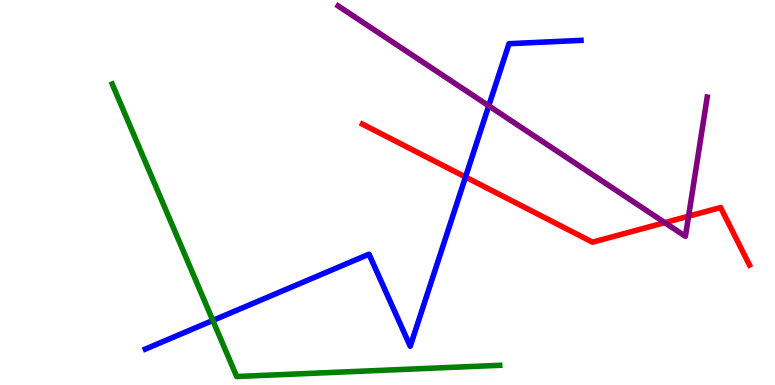[{'lines': ['blue', 'red'], 'intersections': [{'x': 6.01, 'y': 5.4}]}, {'lines': ['green', 'red'], 'intersections': []}, {'lines': ['purple', 'red'], 'intersections': [{'x': 8.58, 'y': 4.22}, {'x': 8.88, 'y': 4.38}]}, {'lines': ['blue', 'green'], 'intersections': [{'x': 2.75, 'y': 1.68}]}, {'lines': ['blue', 'purple'], 'intersections': [{'x': 6.31, 'y': 7.25}]}, {'lines': ['green', 'purple'], 'intersections': []}]